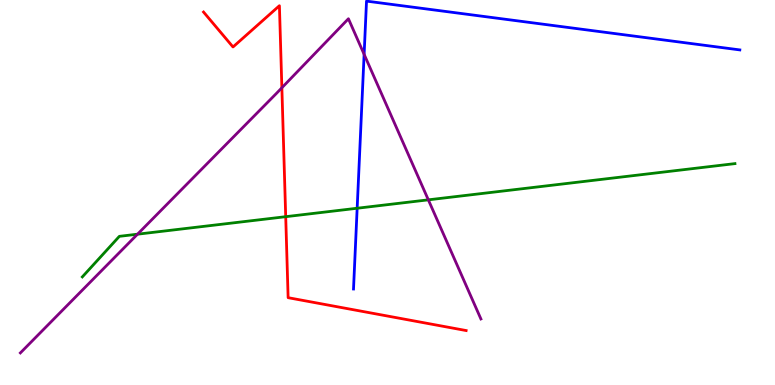[{'lines': ['blue', 'red'], 'intersections': []}, {'lines': ['green', 'red'], 'intersections': [{'x': 3.69, 'y': 4.37}]}, {'lines': ['purple', 'red'], 'intersections': [{'x': 3.64, 'y': 7.72}]}, {'lines': ['blue', 'green'], 'intersections': [{'x': 4.61, 'y': 4.59}]}, {'lines': ['blue', 'purple'], 'intersections': [{'x': 4.7, 'y': 8.59}]}, {'lines': ['green', 'purple'], 'intersections': [{'x': 1.77, 'y': 3.92}, {'x': 5.53, 'y': 4.81}]}]